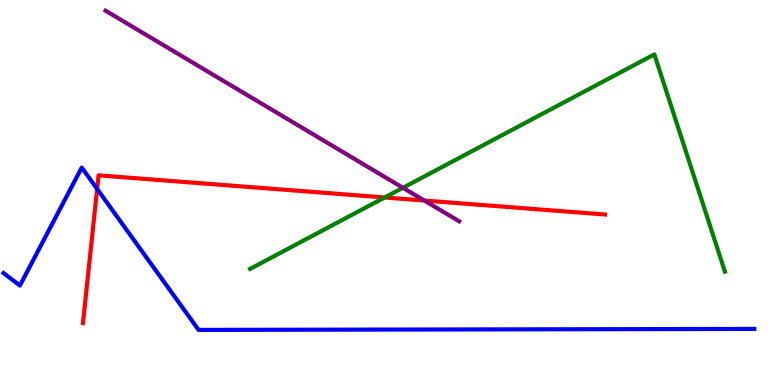[{'lines': ['blue', 'red'], 'intersections': [{'x': 1.25, 'y': 5.09}]}, {'lines': ['green', 'red'], 'intersections': [{'x': 4.96, 'y': 4.87}]}, {'lines': ['purple', 'red'], 'intersections': [{'x': 5.48, 'y': 4.79}]}, {'lines': ['blue', 'green'], 'intersections': []}, {'lines': ['blue', 'purple'], 'intersections': []}, {'lines': ['green', 'purple'], 'intersections': [{'x': 5.2, 'y': 5.12}]}]